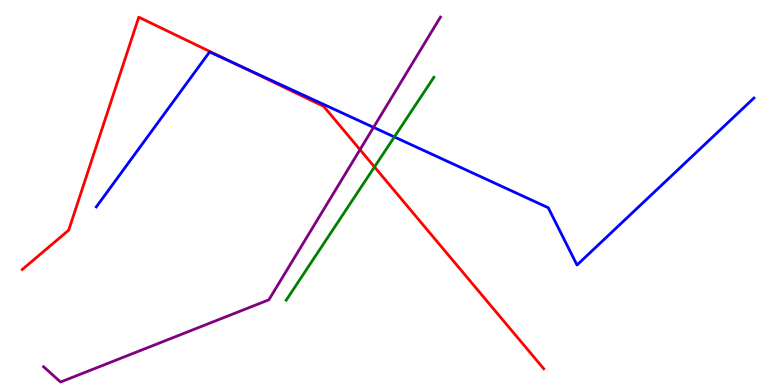[{'lines': ['blue', 'red'], 'intersections': [{'x': 3.05, 'y': 8.33}]}, {'lines': ['green', 'red'], 'intersections': [{'x': 4.83, 'y': 5.66}]}, {'lines': ['purple', 'red'], 'intersections': [{'x': 4.65, 'y': 6.11}]}, {'lines': ['blue', 'green'], 'intersections': [{'x': 5.09, 'y': 6.44}]}, {'lines': ['blue', 'purple'], 'intersections': [{'x': 4.82, 'y': 6.69}]}, {'lines': ['green', 'purple'], 'intersections': []}]